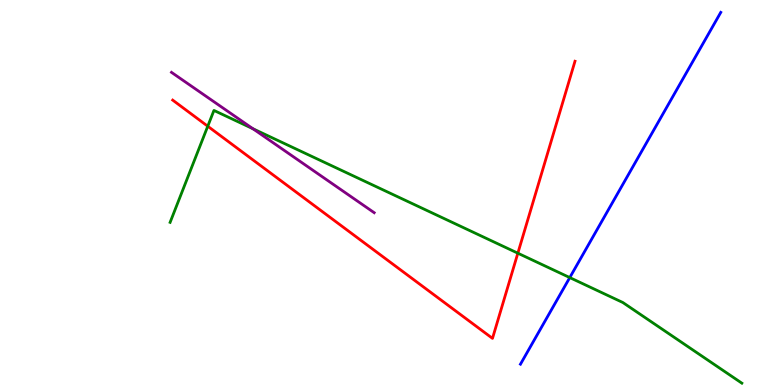[{'lines': ['blue', 'red'], 'intersections': []}, {'lines': ['green', 'red'], 'intersections': [{'x': 2.68, 'y': 6.72}, {'x': 6.68, 'y': 3.42}]}, {'lines': ['purple', 'red'], 'intersections': []}, {'lines': ['blue', 'green'], 'intersections': [{'x': 7.35, 'y': 2.79}]}, {'lines': ['blue', 'purple'], 'intersections': []}, {'lines': ['green', 'purple'], 'intersections': [{'x': 3.26, 'y': 6.66}]}]